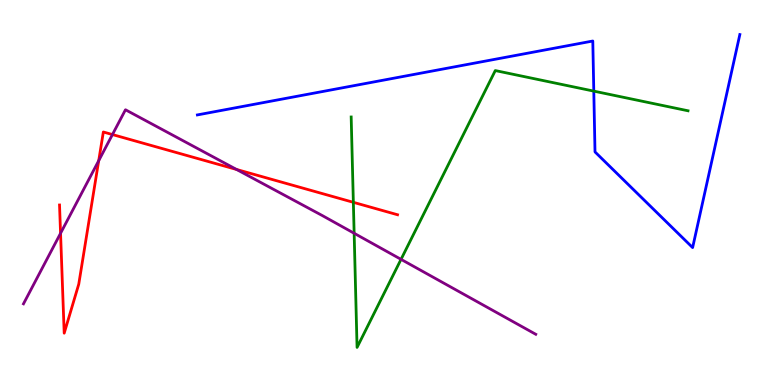[{'lines': ['blue', 'red'], 'intersections': []}, {'lines': ['green', 'red'], 'intersections': [{'x': 4.56, 'y': 4.74}]}, {'lines': ['purple', 'red'], 'intersections': [{'x': 0.781, 'y': 3.94}, {'x': 1.27, 'y': 5.83}, {'x': 1.45, 'y': 6.51}, {'x': 3.05, 'y': 5.6}]}, {'lines': ['blue', 'green'], 'intersections': [{'x': 7.66, 'y': 7.63}]}, {'lines': ['blue', 'purple'], 'intersections': []}, {'lines': ['green', 'purple'], 'intersections': [{'x': 4.57, 'y': 3.94}, {'x': 5.17, 'y': 3.26}]}]